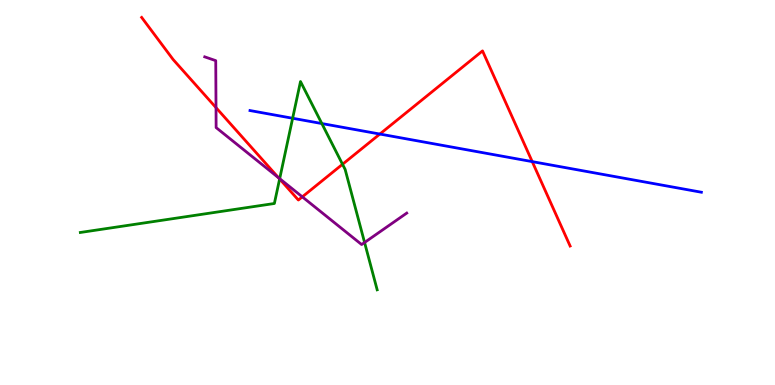[{'lines': ['blue', 'red'], 'intersections': [{'x': 4.9, 'y': 6.52}, {'x': 6.87, 'y': 5.8}]}, {'lines': ['green', 'red'], 'intersections': [{'x': 3.61, 'y': 5.35}, {'x': 4.42, 'y': 5.73}]}, {'lines': ['purple', 'red'], 'intersections': [{'x': 2.79, 'y': 7.2}, {'x': 3.59, 'y': 5.38}, {'x': 3.9, 'y': 4.89}]}, {'lines': ['blue', 'green'], 'intersections': [{'x': 3.78, 'y': 6.93}, {'x': 4.15, 'y': 6.79}]}, {'lines': ['blue', 'purple'], 'intersections': []}, {'lines': ['green', 'purple'], 'intersections': [{'x': 3.61, 'y': 5.36}, {'x': 4.7, 'y': 3.7}]}]